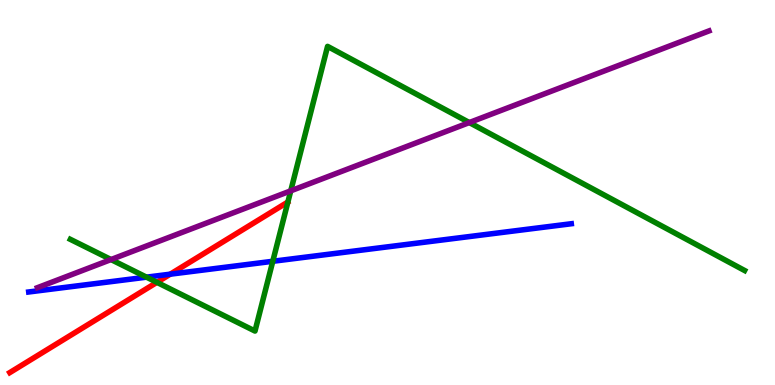[{'lines': ['blue', 'red'], 'intersections': [{'x': 2.2, 'y': 2.88}]}, {'lines': ['green', 'red'], 'intersections': [{'x': 2.02, 'y': 2.67}]}, {'lines': ['purple', 'red'], 'intersections': []}, {'lines': ['blue', 'green'], 'intersections': [{'x': 1.89, 'y': 2.8}, {'x': 3.52, 'y': 3.21}]}, {'lines': ['blue', 'purple'], 'intersections': []}, {'lines': ['green', 'purple'], 'intersections': [{'x': 1.43, 'y': 3.26}, {'x': 3.75, 'y': 5.04}, {'x': 6.06, 'y': 6.82}]}]